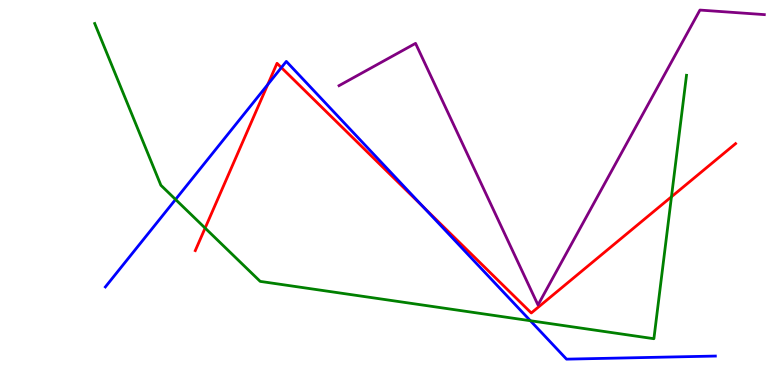[{'lines': ['blue', 'red'], 'intersections': [{'x': 3.45, 'y': 7.8}, {'x': 3.63, 'y': 8.24}, {'x': 5.46, 'y': 4.63}]}, {'lines': ['green', 'red'], 'intersections': [{'x': 2.65, 'y': 4.08}, {'x': 8.66, 'y': 4.89}]}, {'lines': ['purple', 'red'], 'intersections': []}, {'lines': ['blue', 'green'], 'intersections': [{'x': 2.27, 'y': 4.82}, {'x': 6.84, 'y': 1.67}]}, {'lines': ['blue', 'purple'], 'intersections': []}, {'lines': ['green', 'purple'], 'intersections': []}]